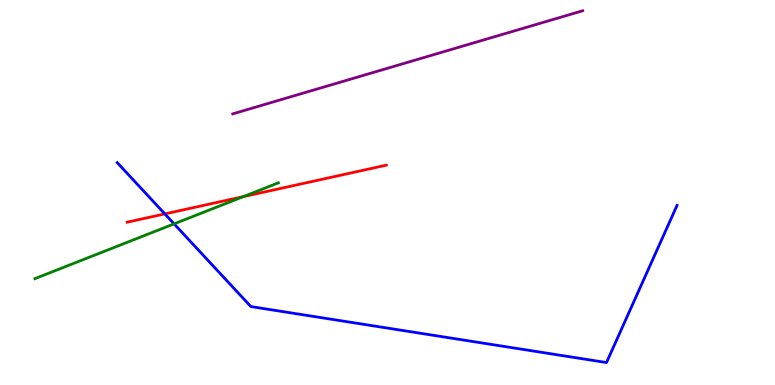[{'lines': ['blue', 'red'], 'intersections': [{'x': 2.13, 'y': 4.44}]}, {'lines': ['green', 'red'], 'intersections': [{'x': 3.14, 'y': 4.89}]}, {'lines': ['purple', 'red'], 'intersections': []}, {'lines': ['blue', 'green'], 'intersections': [{'x': 2.25, 'y': 4.19}]}, {'lines': ['blue', 'purple'], 'intersections': []}, {'lines': ['green', 'purple'], 'intersections': []}]